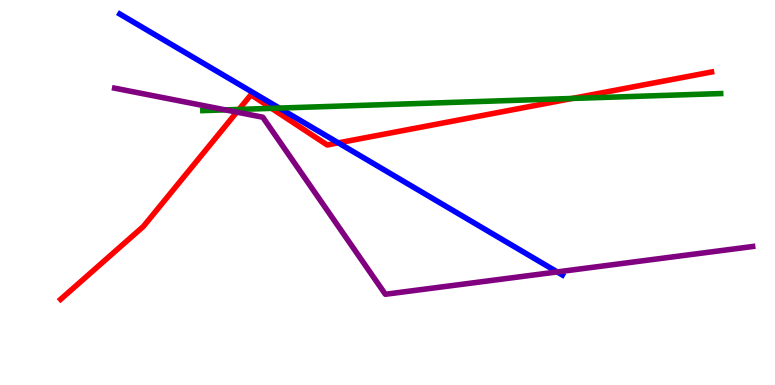[{'lines': ['blue', 'red'], 'intersections': [{'x': 4.37, 'y': 6.29}]}, {'lines': ['green', 'red'], 'intersections': [{'x': 3.08, 'y': 7.16}, {'x': 3.5, 'y': 7.19}, {'x': 7.38, 'y': 7.44}]}, {'lines': ['purple', 'red'], 'intersections': [{'x': 3.06, 'y': 7.09}]}, {'lines': ['blue', 'green'], 'intersections': [{'x': 3.6, 'y': 7.19}]}, {'lines': ['blue', 'purple'], 'intersections': [{'x': 7.19, 'y': 2.94}]}, {'lines': ['green', 'purple'], 'intersections': [{'x': 2.91, 'y': 7.15}]}]